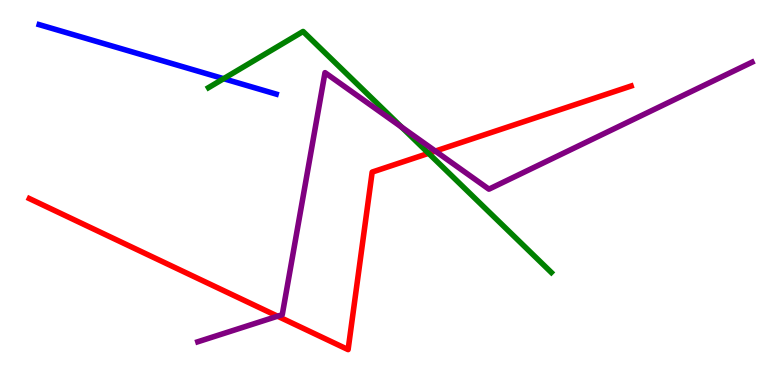[{'lines': ['blue', 'red'], 'intersections': []}, {'lines': ['green', 'red'], 'intersections': [{'x': 5.53, 'y': 6.02}]}, {'lines': ['purple', 'red'], 'intersections': [{'x': 3.58, 'y': 1.79}, {'x': 5.62, 'y': 6.08}]}, {'lines': ['blue', 'green'], 'intersections': [{'x': 2.89, 'y': 7.96}]}, {'lines': ['blue', 'purple'], 'intersections': []}, {'lines': ['green', 'purple'], 'intersections': [{'x': 5.18, 'y': 6.7}]}]